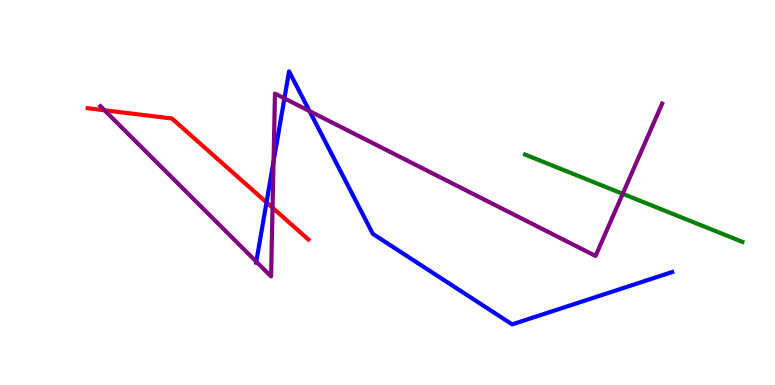[{'lines': ['blue', 'red'], 'intersections': [{'x': 3.44, 'y': 4.74}]}, {'lines': ['green', 'red'], 'intersections': []}, {'lines': ['purple', 'red'], 'intersections': [{'x': 1.35, 'y': 7.14}, {'x': 3.52, 'y': 4.6}]}, {'lines': ['blue', 'green'], 'intersections': []}, {'lines': ['blue', 'purple'], 'intersections': [{'x': 3.31, 'y': 3.2}, {'x': 3.53, 'y': 5.8}, {'x': 3.67, 'y': 7.44}, {'x': 3.99, 'y': 7.11}]}, {'lines': ['green', 'purple'], 'intersections': [{'x': 8.04, 'y': 4.97}]}]